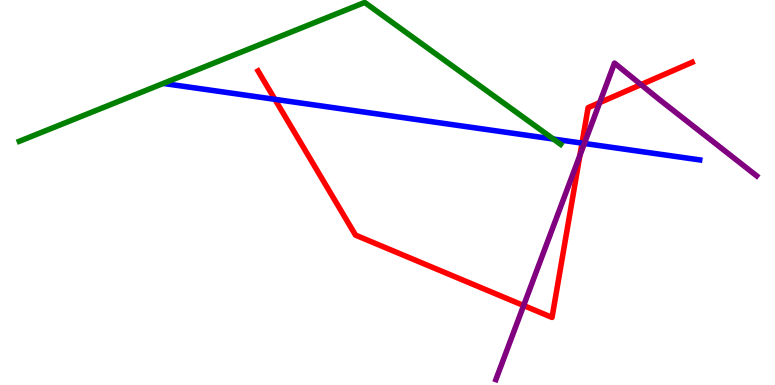[{'lines': ['blue', 'red'], 'intersections': [{'x': 3.55, 'y': 7.42}, {'x': 7.51, 'y': 6.28}]}, {'lines': ['green', 'red'], 'intersections': []}, {'lines': ['purple', 'red'], 'intersections': [{'x': 6.76, 'y': 2.06}, {'x': 7.48, 'y': 5.96}, {'x': 7.74, 'y': 7.33}, {'x': 8.27, 'y': 7.8}]}, {'lines': ['blue', 'green'], 'intersections': [{'x': 7.14, 'y': 6.39}]}, {'lines': ['blue', 'purple'], 'intersections': [{'x': 7.54, 'y': 6.27}]}, {'lines': ['green', 'purple'], 'intersections': []}]